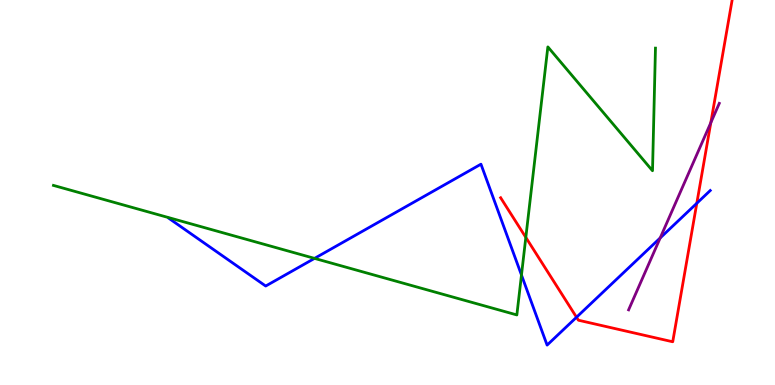[{'lines': ['blue', 'red'], 'intersections': [{'x': 7.44, 'y': 1.76}, {'x': 8.99, 'y': 4.72}]}, {'lines': ['green', 'red'], 'intersections': [{'x': 6.78, 'y': 3.83}]}, {'lines': ['purple', 'red'], 'intersections': [{'x': 9.17, 'y': 6.81}]}, {'lines': ['blue', 'green'], 'intersections': [{'x': 4.06, 'y': 3.29}, {'x': 6.73, 'y': 2.86}]}, {'lines': ['blue', 'purple'], 'intersections': [{'x': 8.52, 'y': 3.82}]}, {'lines': ['green', 'purple'], 'intersections': []}]